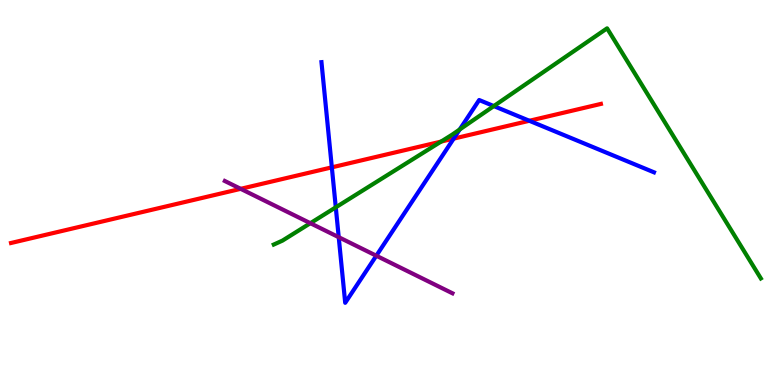[{'lines': ['blue', 'red'], 'intersections': [{'x': 4.28, 'y': 5.65}, {'x': 5.85, 'y': 6.4}, {'x': 6.83, 'y': 6.86}]}, {'lines': ['green', 'red'], 'intersections': [{'x': 5.69, 'y': 6.32}]}, {'lines': ['purple', 'red'], 'intersections': [{'x': 3.11, 'y': 5.1}]}, {'lines': ['blue', 'green'], 'intersections': [{'x': 4.33, 'y': 4.61}, {'x': 5.93, 'y': 6.64}, {'x': 6.37, 'y': 7.24}]}, {'lines': ['blue', 'purple'], 'intersections': [{'x': 4.37, 'y': 3.84}, {'x': 4.86, 'y': 3.36}]}, {'lines': ['green', 'purple'], 'intersections': [{'x': 4.0, 'y': 4.2}]}]